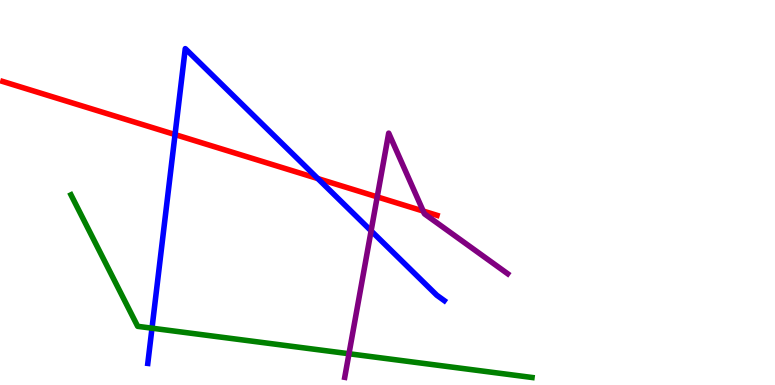[{'lines': ['blue', 'red'], 'intersections': [{'x': 2.26, 'y': 6.5}, {'x': 4.1, 'y': 5.36}]}, {'lines': ['green', 'red'], 'intersections': []}, {'lines': ['purple', 'red'], 'intersections': [{'x': 4.87, 'y': 4.89}, {'x': 5.46, 'y': 4.52}]}, {'lines': ['blue', 'green'], 'intersections': [{'x': 1.96, 'y': 1.48}]}, {'lines': ['blue', 'purple'], 'intersections': [{'x': 4.79, 'y': 4.0}]}, {'lines': ['green', 'purple'], 'intersections': [{'x': 4.5, 'y': 0.812}]}]